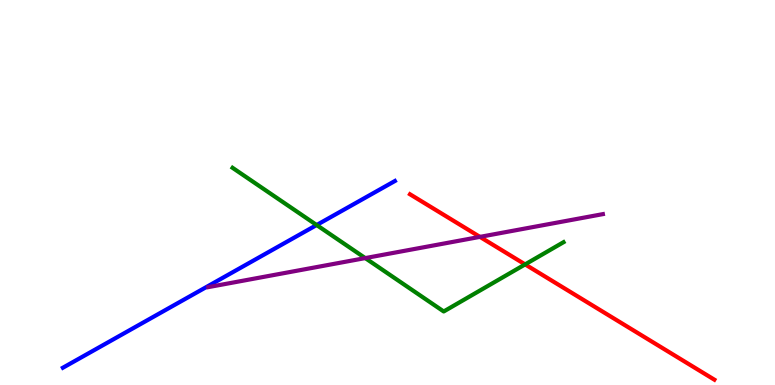[{'lines': ['blue', 'red'], 'intersections': []}, {'lines': ['green', 'red'], 'intersections': [{'x': 6.78, 'y': 3.13}]}, {'lines': ['purple', 'red'], 'intersections': [{'x': 6.19, 'y': 3.85}]}, {'lines': ['blue', 'green'], 'intersections': [{'x': 4.09, 'y': 4.16}]}, {'lines': ['blue', 'purple'], 'intersections': []}, {'lines': ['green', 'purple'], 'intersections': [{'x': 4.71, 'y': 3.3}]}]